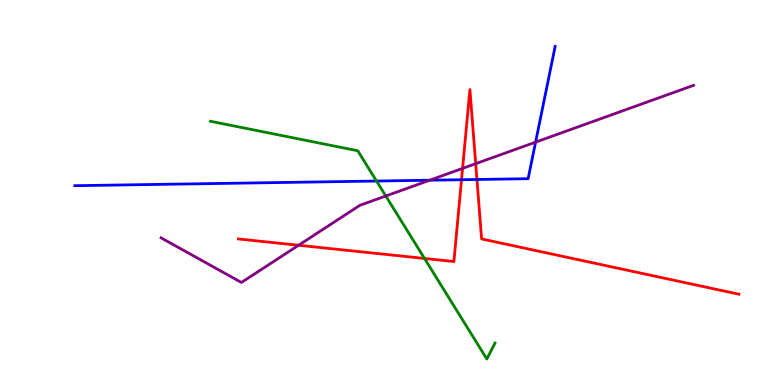[{'lines': ['blue', 'red'], 'intersections': [{'x': 5.96, 'y': 5.33}, {'x': 6.15, 'y': 5.34}]}, {'lines': ['green', 'red'], 'intersections': [{'x': 5.48, 'y': 3.29}]}, {'lines': ['purple', 'red'], 'intersections': [{'x': 3.85, 'y': 3.63}, {'x': 5.97, 'y': 5.63}, {'x': 6.14, 'y': 5.75}]}, {'lines': ['blue', 'green'], 'intersections': [{'x': 4.86, 'y': 5.3}]}, {'lines': ['blue', 'purple'], 'intersections': [{'x': 5.54, 'y': 5.32}, {'x': 6.91, 'y': 6.31}]}, {'lines': ['green', 'purple'], 'intersections': [{'x': 4.98, 'y': 4.91}]}]